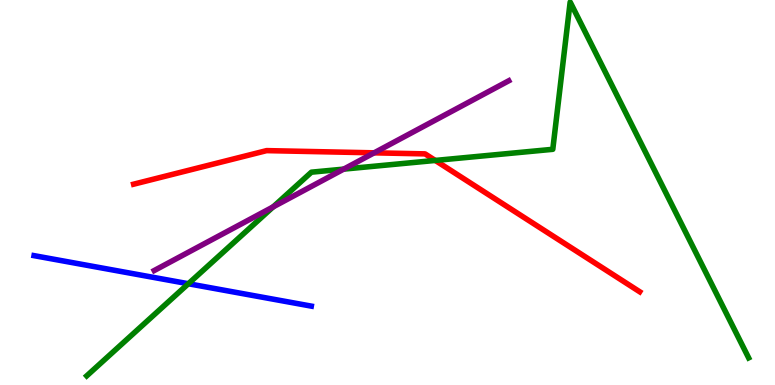[{'lines': ['blue', 'red'], 'intersections': []}, {'lines': ['green', 'red'], 'intersections': [{'x': 5.62, 'y': 5.83}]}, {'lines': ['purple', 'red'], 'intersections': [{'x': 4.83, 'y': 6.03}]}, {'lines': ['blue', 'green'], 'intersections': [{'x': 2.43, 'y': 2.63}]}, {'lines': ['blue', 'purple'], 'intersections': []}, {'lines': ['green', 'purple'], 'intersections': [{'x': 3.52, 'y': 4.63}, {'x': 4.43, 'y': 5.61}]}]